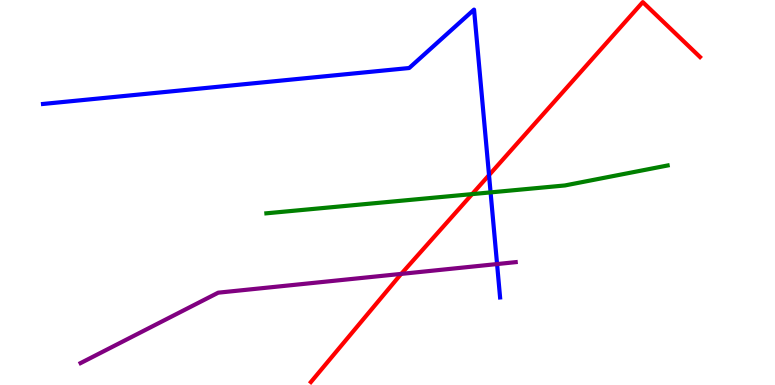[{'lines': ['blue', 'red'], 'intersections': [{'x': 6.31, 'y': 5.45}]}, {'lines': ['green', 'red'], 'intersections': [{'x': 6.09, 'y': 4.96}]}, {'lines': ['purple', 'red'], 'intersections': [{'x': 5.18, 'y': 2.89}]}, {'lines': ['blue', 'green'], 'intersections': [{'x': 6.33, 'y': 5.0}]}, {'lines': ['blue', 'purple'], 'intersections': [{'x': 6.41, 'y': 3.14}]}, {'lines': ['green', 'purple'], 'intersections': []}]